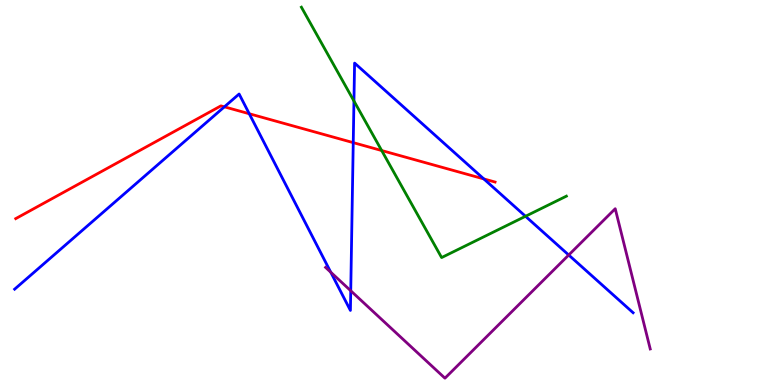[{'lines': ['blue', 'red'], 'intersections': [{'x': 2.9, 'y': 7.23}, {'x': 3.22, 'y': 7.05}, {'x': 4.56, 'y': 6.3}, {'x': 6.24, 'y': 5.35}]}, {'lines': ['green', 'red'], 'intersections': [{'x': 4.92, 'y': 6.09}]}, {'lines': ['purple', 'red'], 'intersections': []}, {'lines': ['blue', 'green'], 'intersections': [{'x': 4.57, 'y': 7.38}, {'x': 6.78, 'y': 4.38}]}, {'lines': ['blue', 'purple'], 'intersections': [{'x': 4.27, 'y': 2.93}, {'x': 4.53, 'y': 2.45}, {'x': 7.34, 'y': 3.38}]}, {'lines': ['green', 'purple'], 'intersections': []}]